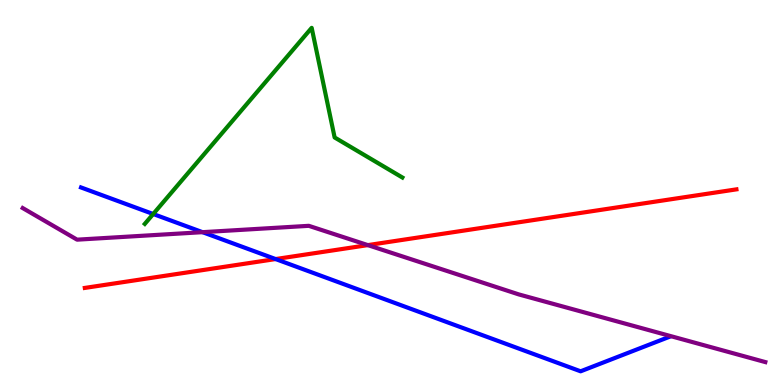[{'lines': ['blue', 'red'], 'intersections': [{'x': 3.56, 'y': 3.27}]}, {'lines': ['green', 'red'], 'intersections': []}, {'lines': ['purple', 'red'], 'intersections': [{'x': 4.75, 'y': 3.63}]}, {'lines': ['blue', 'green'], 'intersections': [{'x': 1.98, 'y': 4.44}]}, {'lines': ['blue', 'purple'], 'intersections': [{'x': 2.61, 'y': 3.97}]}, {'lines': ['green', 'purple'], 'intersections': []}]